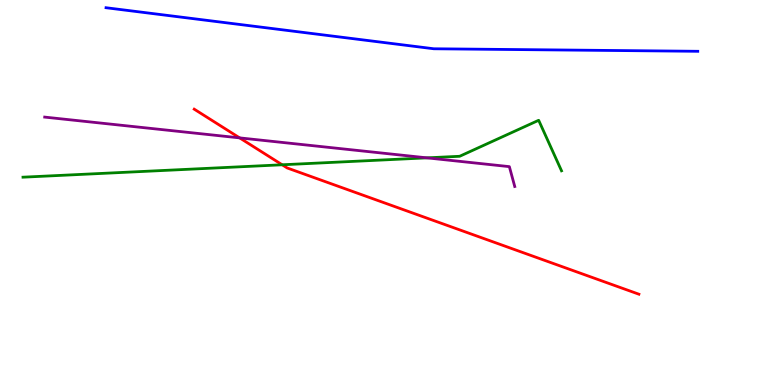[{'lines': ['blue', 'red'], 'intersections': []}, {'lines': ['green', 'red'], 'intersections': [{'x': 3.64, 'y': 5.72}]}, {'lines': ['purple', 'red'], 'intersections': [{'x': 3.09, 'y': 6.42}]}, {'lines': ['blue', 'green'], 'intersections': []}, {'lines': ['blue', 'purple'], 'intersections': []}, {'lines': ['green', 'purple'], 'intersections': [{'x': 5.51, 'y': 5.9}]}]